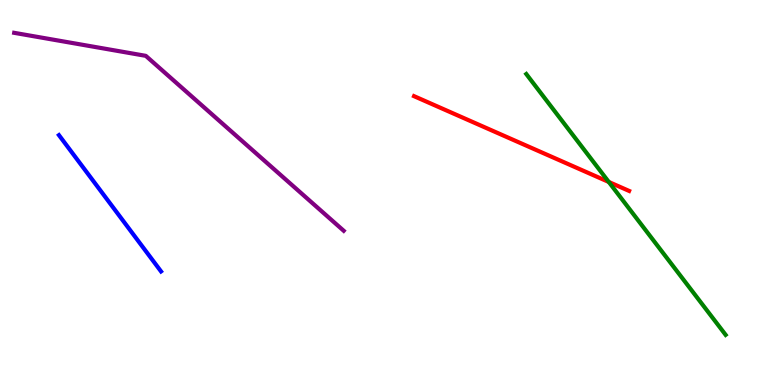[{'lines': ['blue', 'red'], 'intersections': []}, {'lines': ['green', 'red'], 'intersections': [{'x': 7.86, 'y': 5.27}]}, {'lines': ['purple', 'red'], 'intersections': []}, {'lines': ['blue', 'green'], 'intersections': []}, {'lines': ['blue', 'purple'], 'intersections': []}, {'lines': ['green', 'purple'], 'intersections': []}]